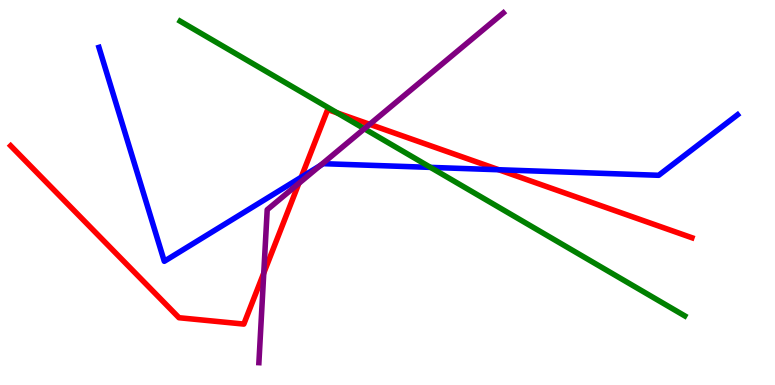[{'lines': ['blue', 'red'], 'intersections': [{'x': 3.89, 'y': 5.4}, {'x': 6.44, 'y': 5.59}]}, {'lines': ['green', 'red'], 'intersections': [{'x': 4.35, 'y': 7.07}]}, {'lines': ['purple', 'red'], 'intersections': [{'x': 3.4, 'y': 2.91}, {'x': 3.86, 'y': 5.24}, {'x': 4.77, 'y': 6.77}]}, {'lines': ['blue', 'green'], 'intersections': [{'x': 5.55, 'y': 5.65}]}, {'lines': ['blue', 'purple'], 'intersections': [{'x': 4.13, 'y': 5.7}]}, {'lines': ['green', 'purple'], 'intersections': [{'x': 4.7, 'y': 6.66}]}]